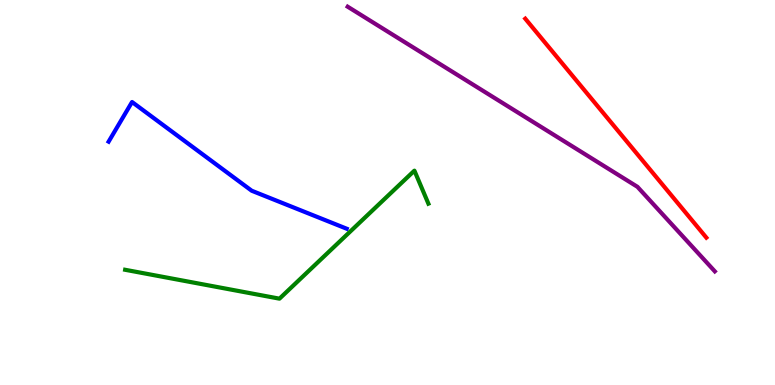[{'lines': ['blue', 'red'], 'intersections': []}, {'lines': ['green', 'red'], 'intersections': []}, {'lines': ['purple', 'red'], 'intersections': []}, {'lines': ['blue', 'green'], 'intersections': []}, {'lines': ['blue', 'purple'], 'intersections': []}, {'lines': ['green', 'purple'], 'intersections': []}]